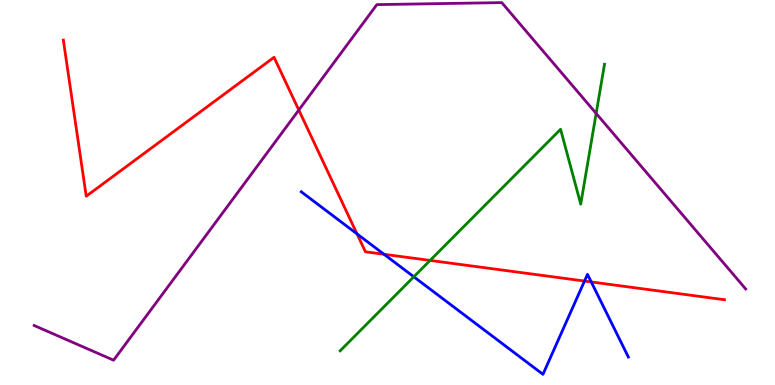[{'lines': ['blue', 'red'], 'intersections': [{'x': 4.61, 'y': 3.92}, {'x': 4.95, 'y': 3.4}, {'x': 7.54, 'y': 2.7}, {'x': 7.63, 'y': 2.68}]}, {'lines': ['green', 'red'], 'intersections': [{'x': 5.55, 'y': 3.24}]}, {'lines': ['purple', 'red'], 'intersections': [{'x': 3.86, 'y': 7.14}]}, {'lines': ['blue', 'green'], 'intersections': [{'x': 5.34, 'y': 2.81}]}, {'lines': ['blue', 'purple'], 'intersections': []}, {'lines': ['green', 'purple'], 'intersections': [{'x': 7.69, 'y': 7.05}]}]